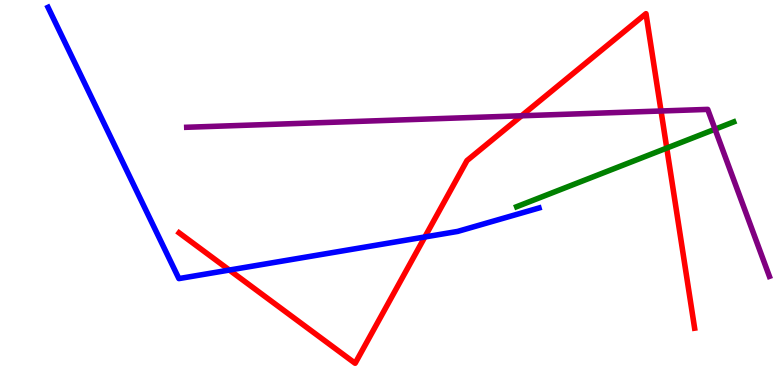[{'lines': ['blue', 'red'], 'intersections': [{'x': 2.96, 'y': 2.99}, {'x': 5.48, 'y': 3.84}]}, {'lines': ['green', 'red'], 'intersections': [{'x': 8.6, 'y': 6.15}]}, {'lines': ['purple', 'red'], 'intersections': [{'x': 6.73, 'y': 6.99}, {'x': 8.53, 'y': 7.12}]}, {'lines': ['blue', 'green'], 'intersections': []}, {'lines': ['blue', 'purple'], 'intersections': []}, {'lines': ['green', 'purple'], 'intersections': [{'x': 9.23, 'y': 6.64}]}]